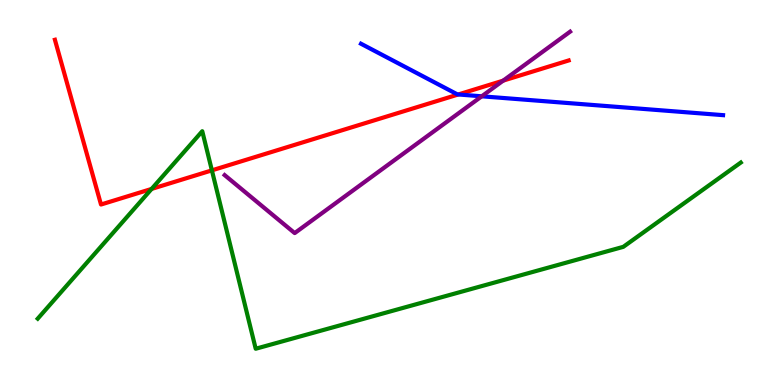[{'lines': ['blue', 'red'], 'intersections': [{'x': 5.91, 'y': 7.55}]}, {'lines': ['green', 'red'], 'intersections': [{'x': 1.96, 'y': 5.09}, {'x': 2.73, 'y': 5.58}]}, {'lines': ['purple', 'red'], 'intersections': [{'x': 6.49, 'y': 7.91}]}, {'lines': ['blue', 'green'], 'intersections': []}, {'lines': ['blue', 'purple'], 'intersections': [{'x': 6.22, 'y': 7.5}]}, {'lines': ['green', 'purple'], 'intersections': []}]